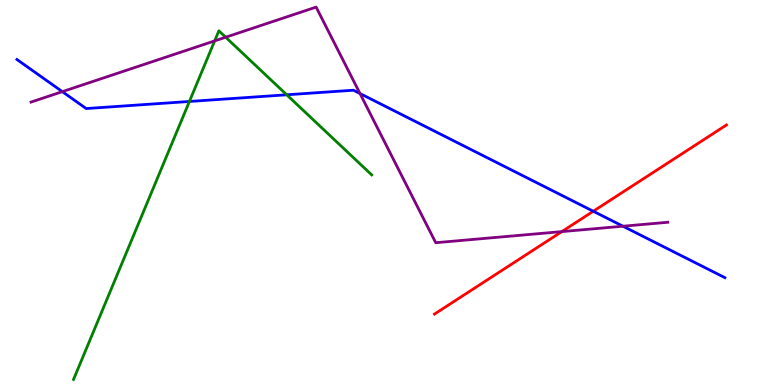[{'lines': ['blue', 'red'], 'intersections': [{'x': 7.66, 'y': 4.51}]}, {'lines': ['green', 'red'], 'intersections': []}, {'lines': ['purple', 'red'], 'intersections': [{'x': 7.25, 'y': 3.98}]}, {'lines': ['blue', 'green'], 'intersections': [{'x': 2.44, 'y': 7.36}, {'x': 3.7, 'y': 7.54}]}, {'lines': ['blue', 'purple'], 'intersections': [{'x': 0.804, 'y': 7.62}, {'x': 4.65, 'y': 7.57}, {'x': 8.04, 'y': 4.12}]}, {'lines': ['green', 'purple'], 'intersections': [{'x': 2.77, 'y': 8.94}, {'x': 2.91, 'y': 9.03}]}]